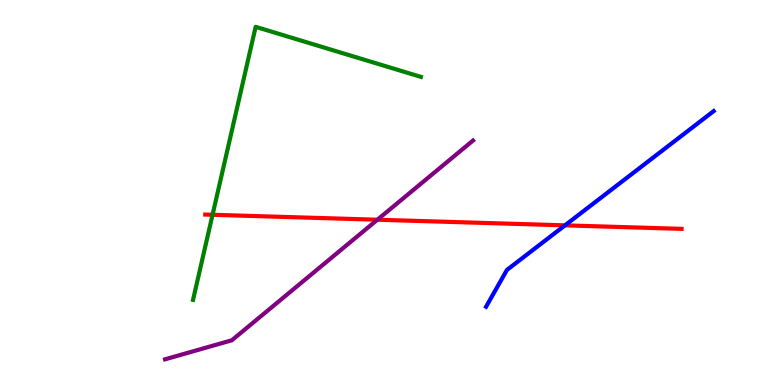[{'lines': ['blue', 'red'], 'intersections': [{'x': 7.29, 'y': 4.15}]}, {'lines': ['green', 'red'], 'intersections': [{'x': 2.74, 'y': 4.42}]}, {'lines': ['purple', 'red'], 'intersections': [{'x': 4.87, 'y': 4.29}]}, {'lines': ['blue', 'green'], 'intersections': []}, {'lines': ['blue', 'purple'], 'intersections': []}, {'lines': ['green', 'purple'], 'intersections': []}]